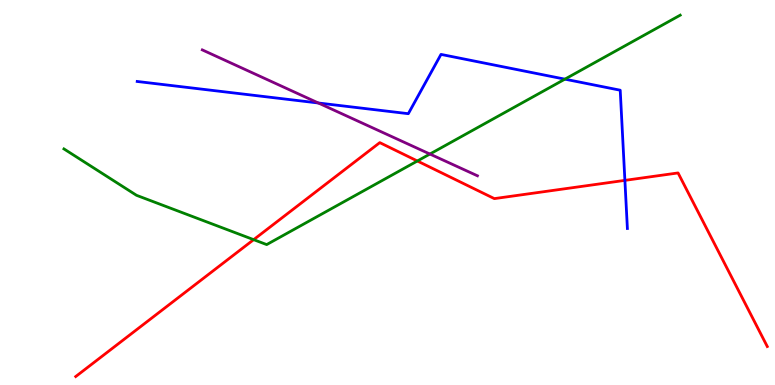[{'lines': ['blue', 'red'], 'intersections': [{'x': 8.06, 'y': 5.32}]}, {'lines': ['green', 'red'], 'intersections': [{'x': 3.27, 'y': 3.78}, {'x': 5.39, 'y': 5.82}]}, {'lines': ['purple', 'red'], 'intersections': []}, {'lines': ['blue', 'green'], 'intersections': [{'x': 7.29, 'y': 7.94}]}, {'lines': ['blue', 'purple'], 'intersections': [{'x': 4.11, 'y': 7.32}]}, {'lines': ['green', 'purple'], 'intersections': [{'x': 5.55, 'y': 6.0}]}]